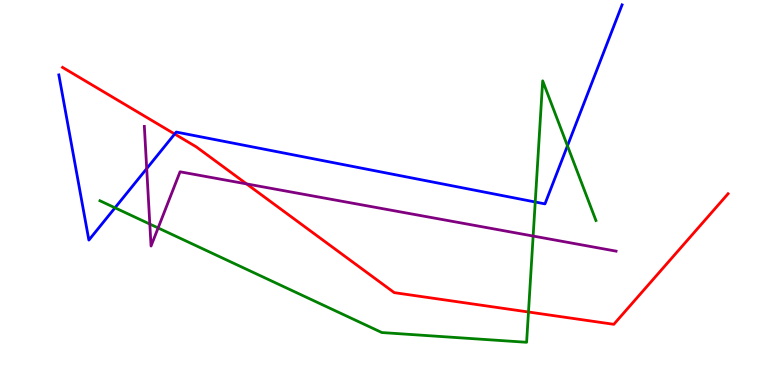[{'lines': ['blue', 'red'], 'intersections': [{'x': 2.25, 'y': 6.52}]}, {'lines': ['green', 'red'], 'intersections': [{'x': 6.82, 'y': 1.9}]}, {'lines': ['purple', 'red'], 'intersections': [{'x': 3.18, 'y': 5.22}]}, {'lines': ['blue', 'green'], 'intersections': [{'x': 1.48, 'y': 4.6}, {'x': 6.91, 'y': 4.75}, {'x': 7.32, 'y': 6.21}]}, {'lines': ['blue', 'purple'], 'intersections': [{'x': 1.89, 'y': 5.62}]}, {'lines': ['green', 'purple'], 'intersections': [{'x': 1.93, 'y': 4.18}, {'x': 2.04, 'y': 4.08}, {'x': 6.88, 'y': 3.87}]}]